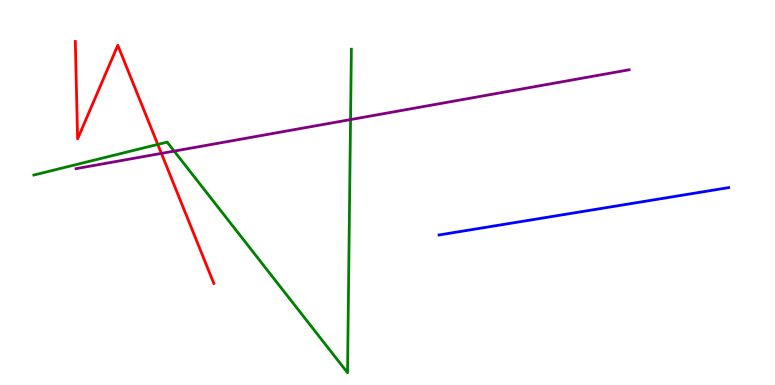[{'lines': ['blue', 'red'], 'intersections': []}, {'lines': ['green', 'red'], 'intersections': [{'x': 2.04, 'y': 6.25}]}, {'lines': ['purple', 'red'], 'intersections': [{'x': 2.08, 'y': 6.02}]}, {'lines': ['blue', 'green'], 'intersections': []}, {'lines': ['blue', 'purple'], 'intersections': []}, {'lines': ['green', 'purple'], 'intersections': [{'x': 2.25, 'y': 6.08}, {'x': 4.52, 'y': 6.89}]}]